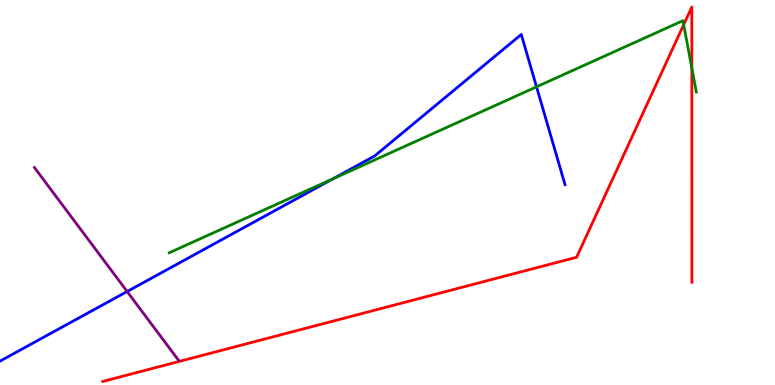[{'lines': ['blue', 'red'], 'intersections': []}, {'lines': ['green', 'red'], 'intersections': [{'x': 8.82, 'y': 9.36}, {'x': 8.93, 'y': 8.23}]}, {'lines': ['purple', 'red'], 'intersections': []}, {'lines': ['blue', 'green'], 'intersections': [{'x': 4.3, 'y': 5.36}, {'x': 6.92, 'y': 7.74}]}, {'lines': ['blue', 'purple'], 'intersections': [{'x': 1.64, 'y': 2.43}]}, {'lines': ['green', 'purple'], 'intersections': []}]